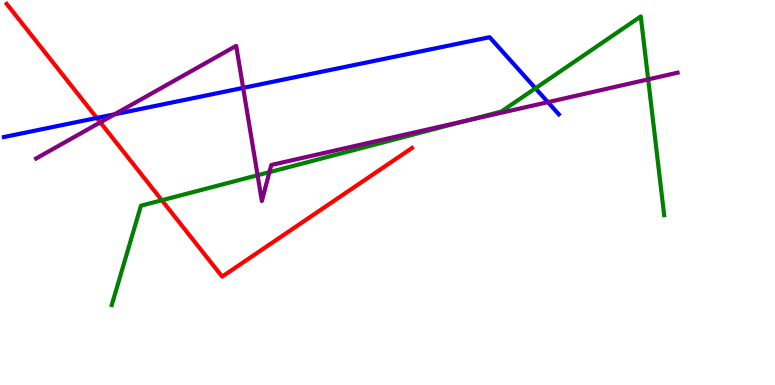[{'lines': ['blue', 'red'], 'intersections': [{'x': 1.25, 'y': 6.94}]}, {'lines': ['green', 'red'], 'intersections': [{'x': 2.09, 'y': 4.8}]}, {'lines': ['purple', 'red'], 'intersections': [{'x': 1.29, 'y': 6.82}]}, {'lines': ['blue', 'green'], 'intersections': [{'x': 6.91, 'y': 7.71}]}, {'lines': ['blue', 'purple'], 'intersections': [{'x': 1.48, 'y': 7.03}, {'x': 3.14, 'y': 7.72}, {'x': 7.07, 'y': 7.35}]}, {'lines': ['green', 'purple'], 'intersections': [{'x': 3.32, 'y': 5.45}, {'x': 3.48, 'y': 5.53}, {'x': 6.02, 'y': 6.87}, {'x': 8.36, 'y': 7.94}]}]